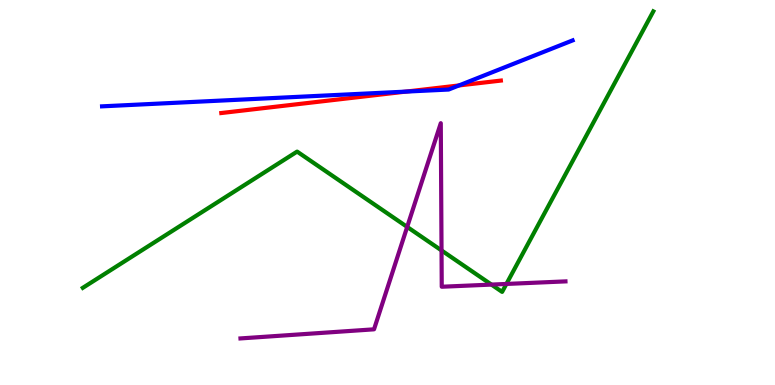[{'lines': ['blue', 'red'], 'intersections': [{'x': 5.24, 'y': 7.62}, {'x': 5.92, 'y': 7.78}]}, {'lines': ['green', 'red'], 'intersections': []}, {'lines': ['purple', 'red'], 'intersections': []}, {'lines': ['blue', 'green'], 'intersections': []}, {'lines': ['blue', 'purple'], 'intersections': []}, {'lines': ['green', 'purple'], 'intersections': [{'x': 5.25, 'y': 4.11}, {'x': 5.7, 'y': 3.5}, {'x': 6.34, 'y': 2.61}, {'x': 6.53, 'y': 2.62}]}]